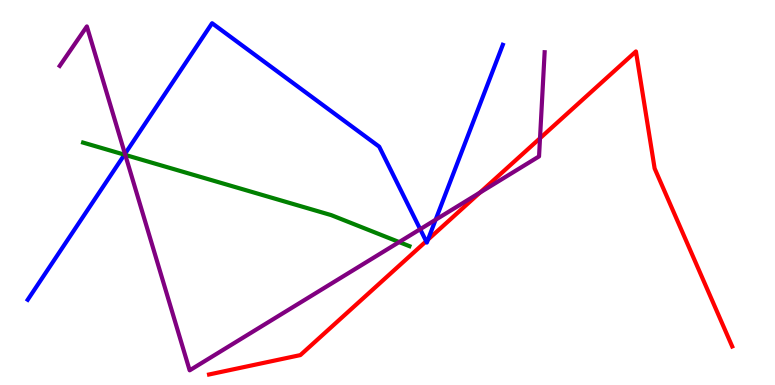[{'lines': ['blue', 'red'], 'intersections': [{'x': 5.5, 'y': 3.73}, {'x': 5.52, 'y': 3.78}]}, {'lines': ['green', 'red'], 'intersections': []}, {'lines': ['purple', 'red'], 'intersections': [{'x': 6.19, 'y': 5.0}, {'x': 6.97, 'y': 6.41}]}, {'lines': ['blue', 'green'], 'intersections': [{'x': 1.61, 'y': 5.98}]}, {'lines': ['blue', 'purple'], 'intersections': [{'x': 1.61, 'y': 6.0}, {'x': 5.42, 'y': 4.05}, {'x': 5.62, 'y': 4.29}]}, {'lines': ['green', 'purple'], 'intersections': [{'x': 1.62, 'y': 5.98}, {'x': 5.15, 'y': 3.71}]}]